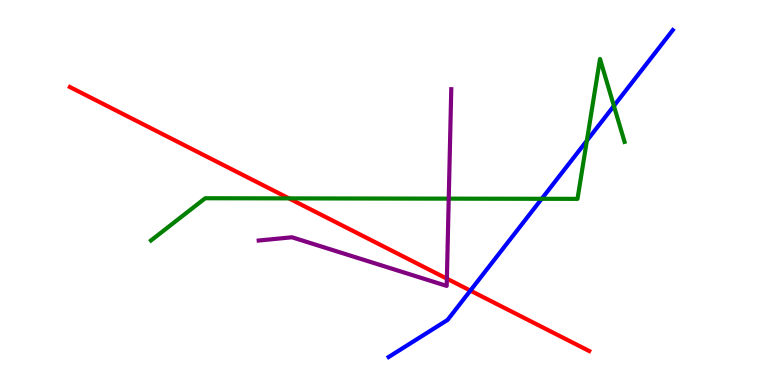[{'lines': ['blue', 'red'], 'intersections': [{'x': 6.07, 'y': 2.45}]}, {'lines': ['green', 'red'], 'intersections': [{'x': 3.73, 'y': 4.85}]}, {'lines': ['purple', 'red'], 'intersections': [{'x': 5.77, 'y': 2.76}]}, {'lines': ['blue', 'green'], 'intersections': [{'x': 6.99, 'y': 4.84}, {'x': 7.57, 'y': 6.35}, {'x': 7.92, 'y': 7.25}]}, {'lines': ['blue', 'purple'], 'intersections': []}, {'lines': ['green', 'purple'], 'intersections': [{'x': 5.79, 'y': 4.84}]}]